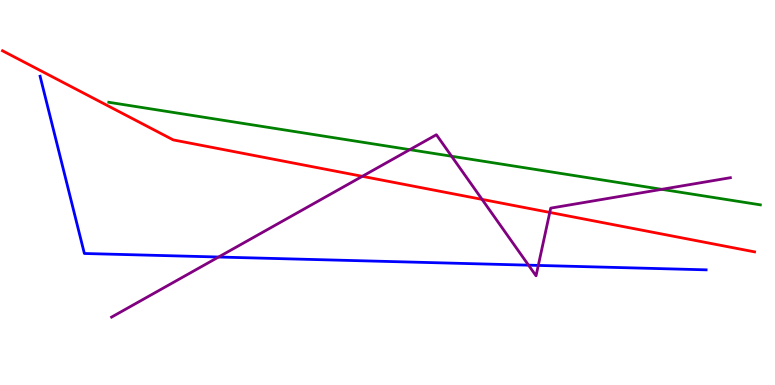[{'lines': ['blue', 'red'], 'intersections': []}, {'lines': ['green', 'red'], 'intersections': []}, {'lines': ['purple', 'red'], 'intersections': [{'x': 4.67, 'y': 5.42}, {'x': 6.22, 'y': 4.82}, {'x': 7.09, 'y': 4.48}]}, {'lines': ['blue', 'green'], 'intersections': []}, {'lines': ['blue', 'purple'], 'intersections': [{'x': 2.82, 'y': 3.32}, {'x': 6.82, 'y': 3.11}, {'x': 6.95, 'y': 3.11}]}, {'lines': ['green', 'purple'], 'intersections': [{'x': 5.29, 'y': 6.11}, {'x': 5.83, 'y': 5.94}, {'x': 8.54, 'y': 5.08}]}]